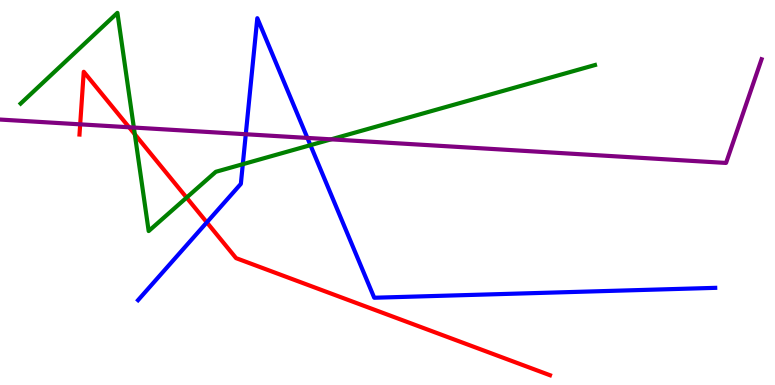[{'lines': ['blue', 'red'], 'intersections': [{'x': 2.67, 'y': 4.22}]}, {'lines': ['green', 'red'], 'intersections': [{'x': 1.74, 'y': 6.51}, {'x': 2.41, 'y': 4.87}]}, {'lines': ['purple', 'red'], 'intersections': [{'x': 1.03, 'y': 6.77}, {'x': 1.67, 'y': 6.69}]}, {'lines': ['blue', 'green'], 'intersections': [{'x': 3.13, 'y': 5.74}, {'x': 4.01, 'y': 6.23}]}, {'lines': ['blue', 'purple'], 'intersections': [{'x': 3.17, 'y': 6.51}, {'x': 3.97, 'y': 6.42}]}, {'lines': ['green', 'purple'], 'intersections': [{'x': 1.73, 'y': 6.69}, {'x': 4.27, 'y': 6.38}]}]